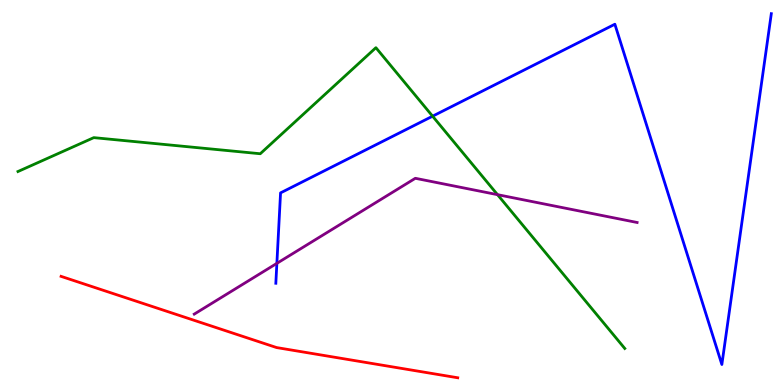[{'lines': ['blue', 'red'], 'intersections': []}, {'lines': ['green', 'red'], 'intersections': []}, {'lines': ['purple', 'red'], 'intersections': []}, {'lines': ['blue', 'green'], 'intersections': [{'x': 5.58, 'y': 6.98}]}, {'lines': ['blue', 'purple'], 'intersections': [{'x': 3.57, 'y': 3.16}]}, {'lines': ['green', 'purple'], 'intersections': [{'x': 6.42, 'y': 4.94}]}]